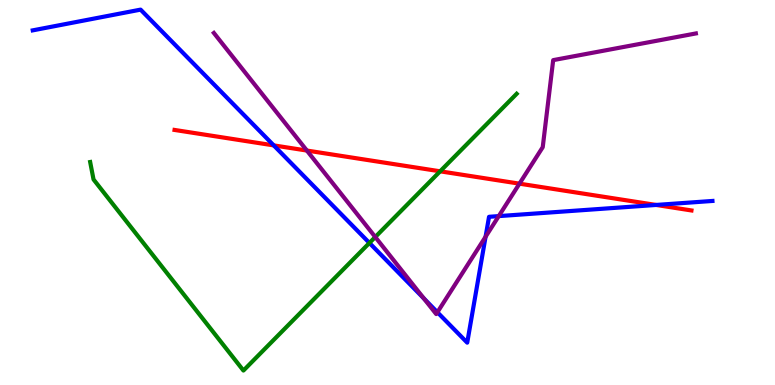[{'lines': ['blue', 'red'], 'intersections': [{'x': 3.53, 'y': 6.22}, {'x': 8.47, 'y': 4.68}]}, {'lines': ['green', 'red'], 'intersections': [{'x': 5.68, 'y': 5.55}]}, {'lines': ['purple', 'red'], 'intersections': [{'x': 3.96, 'y': 6.09}, {'x': 6.7, 'y': 5.23}]}, {'lines': ['blue', 'green'], 'intersections': [{'x': 4.77, 'y': 3.69}]}, {'lines': ['blue', 'purple'], 'intersections': [{'x': 5.47, 'y': 2.25}, {'x': 5.64, 'y': 1.89}, {'x': 6.27, 'y': 3.85}, {'x': 6.44, 'y': 4.39}]}, {'lines': ['green', 'purple'], 'intersections': [{'x': 4.84, 'y': 3.84}]}]